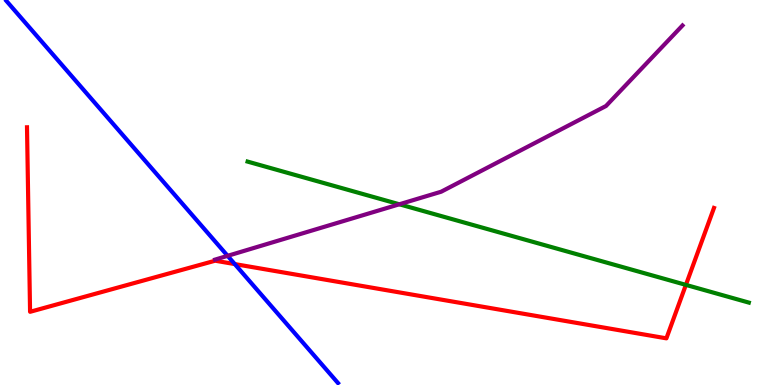[{'lines': ['blue', 'red'], 'intersections': [{'x': 3.03, 'y': 3.14}]}, {'lines': ['green', 'red'], 'intersections': [{'x': 8.85, 'y': 2.6}]}, {'lines': ['purple', 'red'], 'intersections': []}, {'lines': ['blue', 'green'], 'intersections': []}, {'lines': ['blue', 'purple'], 'intersections': [{'x': 2.94, 'y': 3.35}]}, {'lines': ['green', 'purple'], 'intersections': [{'x': 5.15, 'y': 4.69}]}]